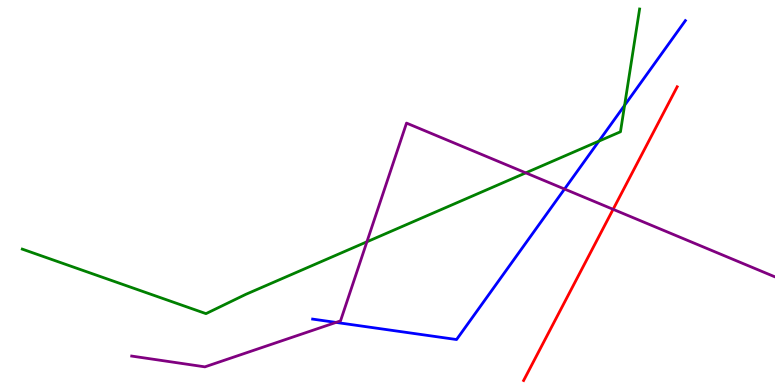[{'lines': ['blue', 'red'], 'intersections': []}, {'lines': ['green', 'red'], 'intersections': []}, {'lines': ['purple', 'red'], 'intersections': [{'x': 7.91, 'y': 4.56}]}, {'lines': ['blue', 'green'], 'intersections': [{'x': 7.73, 'y': 6.33}, {'x': 8.06, 'y': 7.26}]}, {'lines': ['blue', 'purple'], 'intersections': [{'x': 4.34, 'y': 1.63}, {'x': 7.28, 'y': 5.09}]}, {'lines': ['green', 'purple'], 'intersections': [{'x': 4.73, 'y': 3.72}, {'x': 6.78, 'y': 5.51}]}]